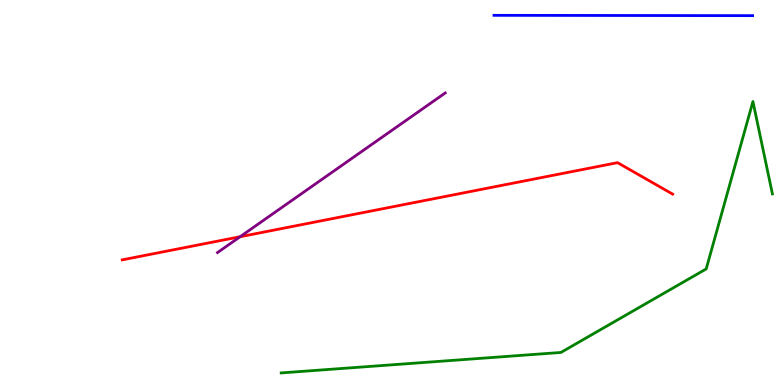[{'lines': ['blue', 'red'], 'intersections': []}, {'lines': ['green', 'red'], 'intersections': []}, {'lines': ['purple', 'red'], 'intersections': [{'x': 3.1, 'y': 3.85}]}, {'lines': ['blue', 'green'], 'intersections': []}, {'lines': ['blue', 'purple'], 'intersections': []}, {'lines': ['green', 'purple'], 'intersections': []}]